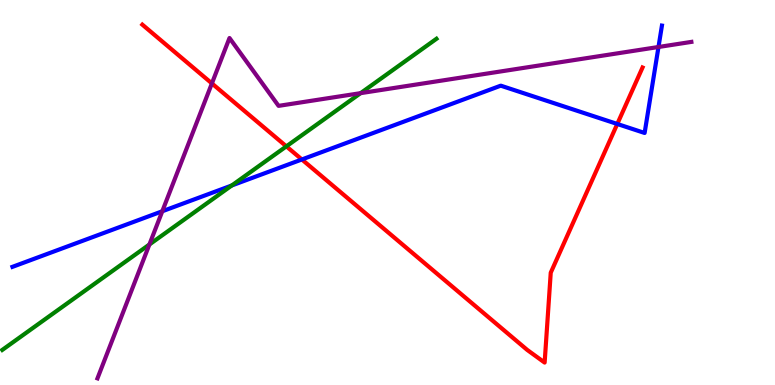[{'lines': ['blue', 'red'], 'intersections': [{'x': 3.9, 'y': 5.86}, {'x': 7.96, 'y': 6.78}]}, {'lines': ['green', 'red'], 'intersections': [{'x': 3.69, 'y': 6.2}]}, {'lines': ['purple', 'red'], 'intersections': [{'x': 2.73, 'y': 7.83}]}, {'lines': ['blue', 'green'], 'intersections': [{'x': 2.99, 'y': 5.18}]}, {'lines': ['blue', 'purple'], 'intersections': [{'x': 2.09, 'y': 4.51}, {'x': 8.5, 'y': 8.78}]}, {'lines': ['green', 'purple'], 'intersections': [{'x': 1.93, 'y': 3.65}, {'x': 4.65, 'y': 7.58}]}]